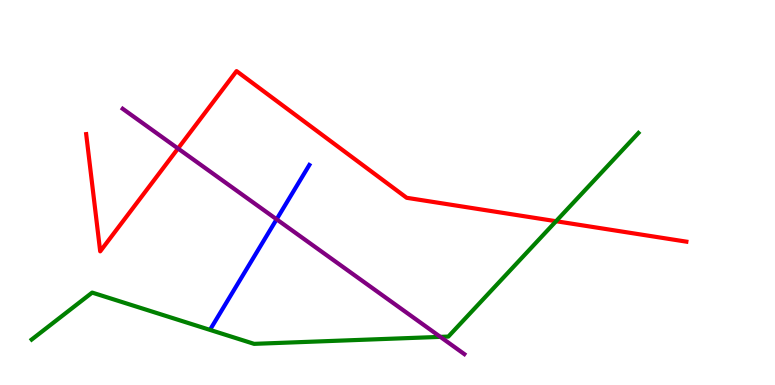[{'lines': ['blue', 'red'], 'intersections': []}, {'lines': ['green', 'red'], 'intersections': [{'x': 7.17, 'y': 4.25}]}, {'lines': ['purple', 'red'], 'intersections': [{'x': 2.3, 'y': 6.14}]}, {'lines': ['blue', 'green'], 'intersections': []}, {'lines': ['blue', 'purple'], 'intersections': [{'x': 3.57, 'y': 4.3}]}, {'lines': ['green', 'purple'], 'intersections': [{'x': 5.68, 'y': 1.25}]}]